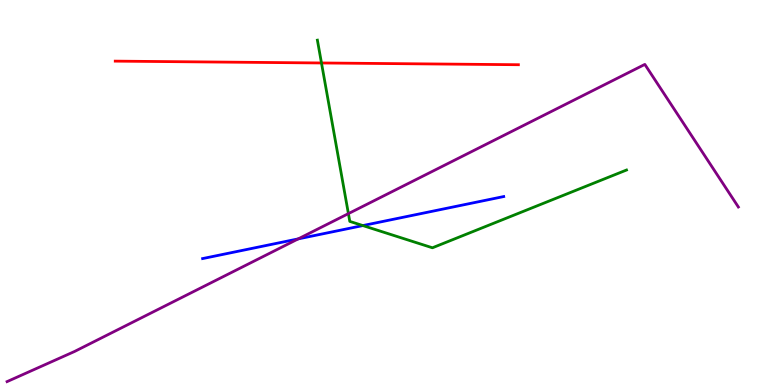[{'lines': ['blue', 'red'], 'intersections': []}, {'lines': ['green', 'red'], 'intersections': [{'x': 4.15, 'y': 8.36}]}, {'lines': ['purple', 'red'], 'intersections': []}, {'lines': ['blue', 'green'], 'intersections': [{'x': 4.68, 'y': 4.14}]}, {'lines': ['blue', 'purple'], 'intersections': [{'x': 3.85, 'y': 3.8}]}, {'lines': ['green', 'purple'], 'intersections': [{'x': 4.5, 'y': 4.45}]}]